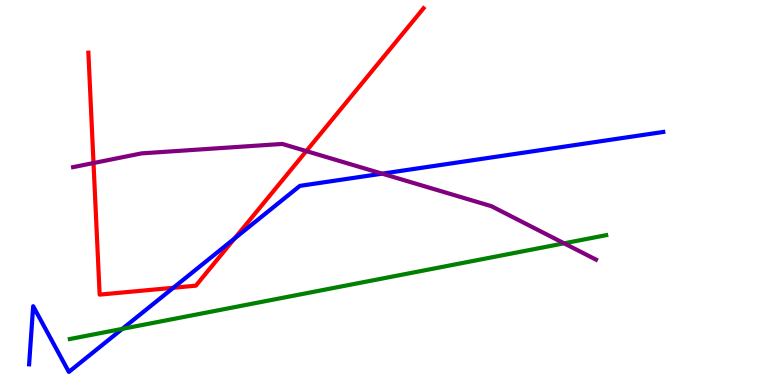[{'lines': ['blue', 'red'], 'intersections': [{'x': 2.24, 'y': 2.53}, {'x': 3.03, 'y': 3.81}]}, {'lines': ['green', 'red'], 'intersections': []}, {'lines': ['purple', 'red'], 'intersections': [{'x': 1.21, 'y': 5.77}, {'x': 3.95, 'y': 6.08}]}, {'lines': ['blue', 'green'], 'intersections': [{'x': 1.58, 'y': 1.46}]}, {'lines': ['blue', 'purple'], 'intersections': [{'x': 4.93, 'y': 5.49}]}, {'lines': ['green', 'purple'], 'intersections': [{'x': 7.28, 'y': 3.68}]}]